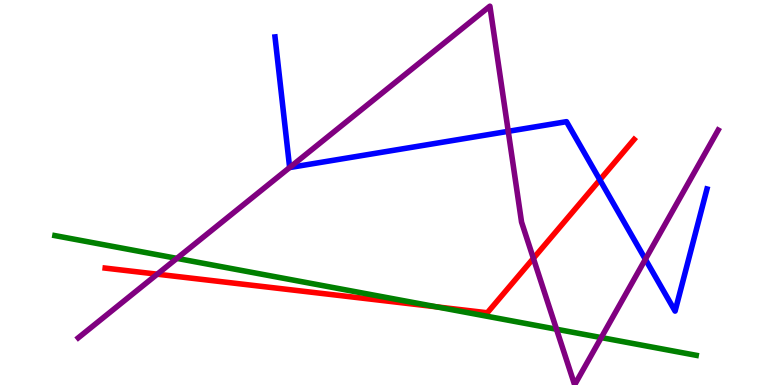[{'lines': ['blue', 'red'], 'intersections': [{'x': 7.74, 'y': 5.33}]}, {'lines': ['green', 'red'], 'intersections': [{'x': 5.63, 'y': 2.03}]}, {'lines': ['purple', 'red'], 'intersections': [{'x': 2.03, 'y': 2.88}, {'x': 6.88, 'y': 3.29}]}, {'lines': ['blue', 'green'], 'intersections': []}, {'lines': ['blue', 'purple'], 'intersections': [{'x': 3.74, 'y': 5.65}, {'x': 6.56, 'y': 6.59}, {'x': 8.33, 'y': 3.27}]}, {'lines': ['green', 'purple'], 'intersections': [{'x': 2.28, 'y': 3.29}, {'x': 7.18, 'y': 1.45}, {'x': 7.76, 'y': 1.23}]}]